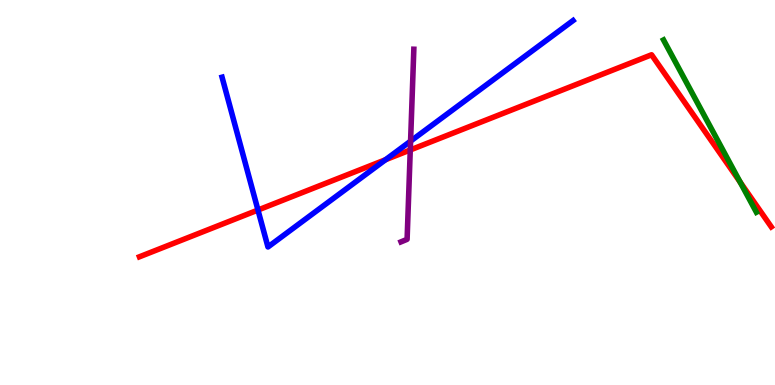[{'lines': ['blue', 'red'], 'intersections': [{'x': 3.33, 'y': 4.54}, {'x': 4.97, 'y': 5.85}]}, {'lines': ['green', 'red'], 'intersections': [{'x': 9.55, 'y': 5.27}]}, {'lines': ['purple', 'red'], 'intersections': [{'x': 5.29, 'y': 6.1}]}, {'lines': ['blue', 'green'], 'intersections': []}, {'lines': ['blue', 'purple'], 'intersections': [{'x': 5.3, 'y': 6.33}]}, {'lines': ['green', 'purple'], 'intersections': []}]